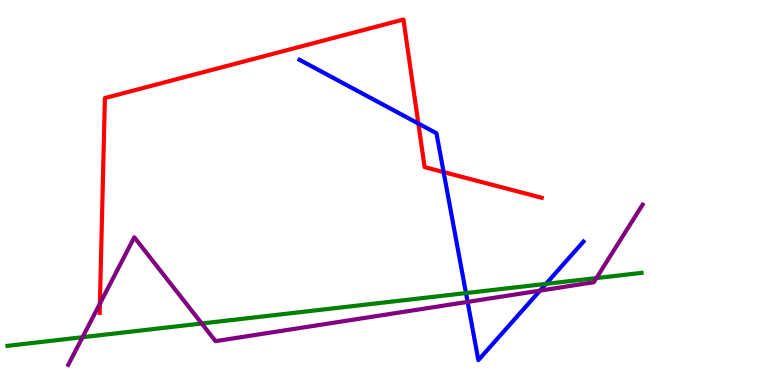[{'lines': ['blue', 'red'], 'intersections': [{'x': 5.4, 'y': 6.79}, {'x': 5.72, 'y': 5.53}]}, {'lines': ['green', 'red'], 'intersections': []}, {'lines': ['purple', 'red'], 'intersections': [{'x': 1.29, 'y': 2.11}]}, {'lines': ['blue', 'green'], 'intersections': [{'x': 6.01, 'y': 2.39}, {'x': 7.04, 'y': 2.63}]}, {'lines': ['blue', 'purple'], 'intersections': [{'x': 6.03, 'y': 2.16}, {'x': 6.97, 'y': 2.45}]}, {'lines': ['green', 'purple'], 'intersections': [{'x': 1.07, 'y': 1.24}, {'x': 2.6, 'y': 1.6}, {'x': 7.7, 'y': 2.78}]}]